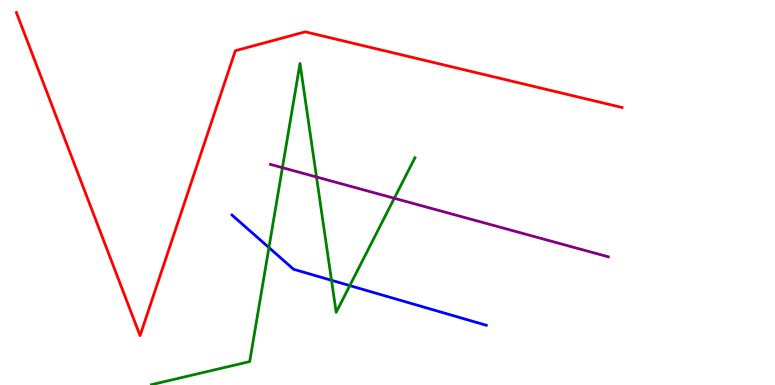[{'lines': ['blue', 'red'], 'intersections': []}, {'lines': ['green', 'red'], 'intersections': []}, {'lines': ['purple', 'red'], 'intersections': []}, {'lines': ['blue', 'green'], 'intersections': [{'x': 3.47, 'y': 3.57}, {'x': 4.28, 'y': 2.72}, {'x': 4.51, 'y': 2.58}]}, {'lines': ['blue', 'purple'], 'intersections': []}, {'lines': ['green', 'purple'], 'intersections': [{'x': 3.64, 'y': 5.65}, {'x': 4.08, 'y': 5.4}, {'x': 5.09, 'y': 4.85}]}]